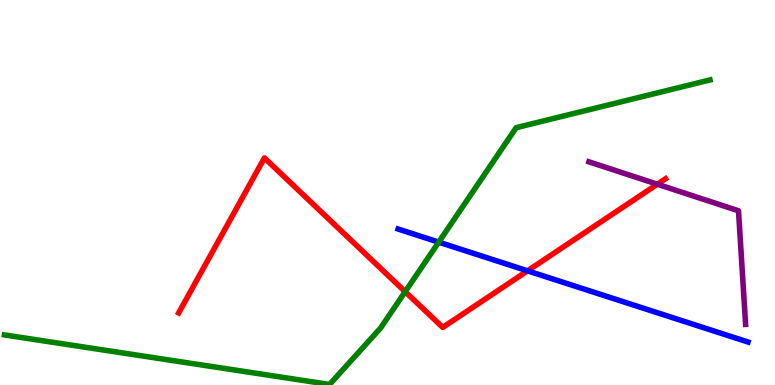[{'lines': ['blue', 'red'], 'intersections': [{'x': 6.81, 'y': 2.97}]}, {'lines': ['green', 'red'], 'intersections': [{'x': 5.23, 'y': 2.42}]}, {'lines': ['purple', 'red'], 'intersections': [{'x': 8.48, 'y': 5.22}]}, {'lines': ['blue', 'green'], 'intersections': [{'x': 5.66, 'y': 3.71}]}, {'lines': ['blue', 'purple'], 'intersections': []}, {'lines': ['green', 'purple'], 'intersections': []}]